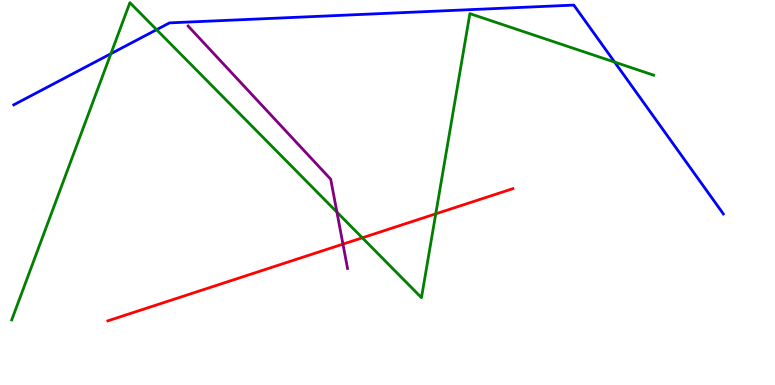[{'lines': ['blue', 'red'], 'intersections': []}, {'lines': ['green', 'red'], 'intersections': [{'x': 4.68, 'y': 3.82}, {'x': 5.62, 'y': 4.45}]}, {'lines': ['purple', 'red'], 'intersections': [{'x': 4.43, 'y': 3.66}]}, {'lines': ['blue', 'green'], 'intersections': [{'x': 1.43, 'y': 8.6}, {'x': 2.02, 'y': 9.23}, {'x': 7.93, 'y': 8.39}]}, {'lines': ['blue', 'purple'], 'intersections': []}, {'lines': ['green', 'purple'], 'intersections': [{'x': 4.35, 'y': 4.49}]}]